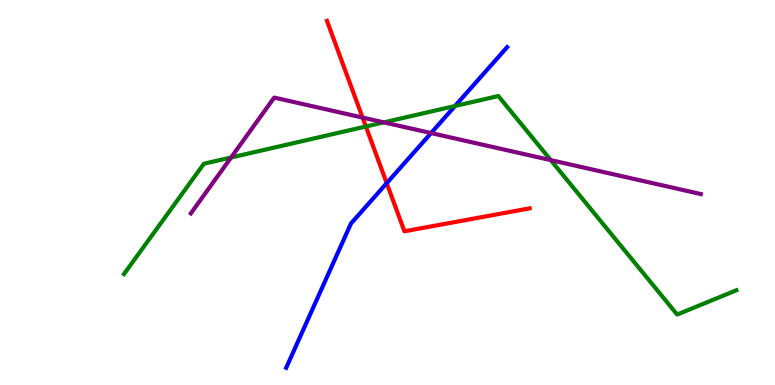[{'lines': ['blue', 'red'], 'intersections': [{'x': 4.99, 'y': 5.24}]}, {'lines': ['green', 'red'], 'intersections': [{'x': 4.72, 'y': 6.71}]}, {'lines': ['purple', 'red'], 'intersections': [{'x': 4.68, 'y': 6.95}]}, {'lines': ['blue', 'green'], 'intersections': [{'x': 5.87, 'y': 7.25}]}, {'lines': ['blue', 'purple'], 'intersections': [{'x': 5.56, 'y': 6.54}]}, {'lines': ['green', 'purple'], 'intersections': [{'x': 2.98, 'y': 5.91}, {'x': 4.95, 'y': 6.82}, {'x': 7.11, 'y': 5.84}]}]